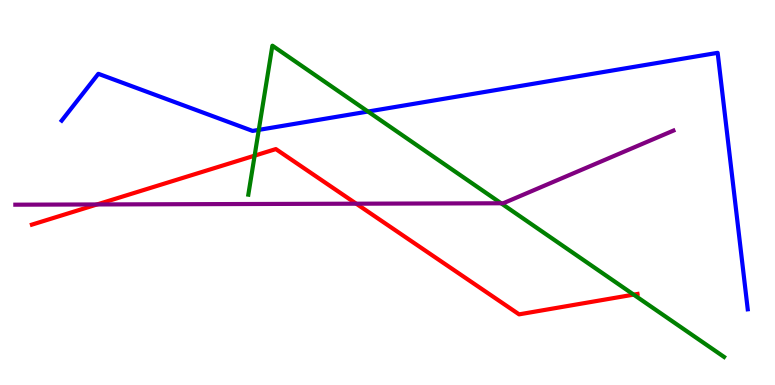[{'lines': ['blue', 'red'], 'intersections': []}, {'lines': ['green', 'red'], 'intersections': [{'x': 3.29, 'y': 5.96}, {'x': 8.18, 'y': 2.35}]}, {'lines': ['purple', 'red'], 'intersections': [{'x': 1.25, 'y': 4.69}, {'x': 4.6, 'y': 4.71}]}, {'lines': ['blue', 'green'], 'intersections': [{'x': 3.34, 'y': 6.63}, {'x': 4.75, 'y': 7.1}]}, {'lines': ['blue', 'purple'], 'intersections': []}, {'lines': ['green', 'purple'], 'intersections': [{'x': 6.47, 'y': 4.72}]}]